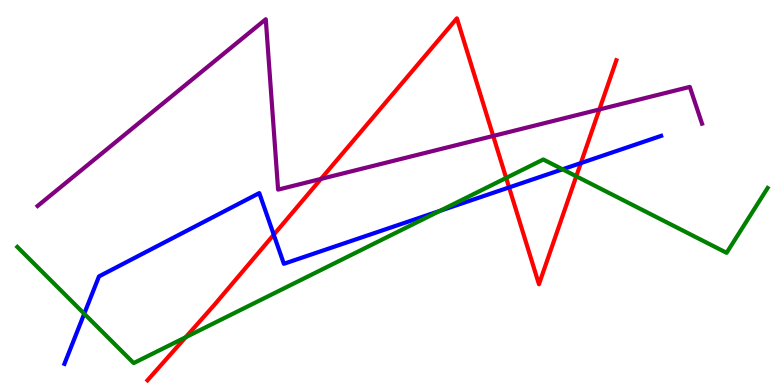[{'lines': ['blue', 'red'], 'intersections': [{'x': 3.53, 'y': 3.9}, {'x': 6.57, 'y': 5.13}, {'x': 7.49, 'y': 5.76}]}, {'lines': ['green', 'red'], 'intersections': [{'x': 2.4, 'y': 1.24}, {'x': 6.53, 'y': 5.38}, {'x': 7.44, 'y': 5.42}]}, {'lines': ['purple', 'red'], 'intersections': [{'x': 4.14, 'y': 5.35}, {'x': 6.36, 'y': 6.47}, {'x': 7.73, 'y': 7.16}]}, {'lines': ['blue', 'green'], 'intersections': [{'x': 1.09, 'y': 1.85}, {'x': 5.68, 'y': 4.52}, {'x': 7.26, 'y': 5.6}]}, {'lines': ['blue', 'purple'], 'intersections': []}, {'lines': ['green', 'purple'], 'intersections': []}]